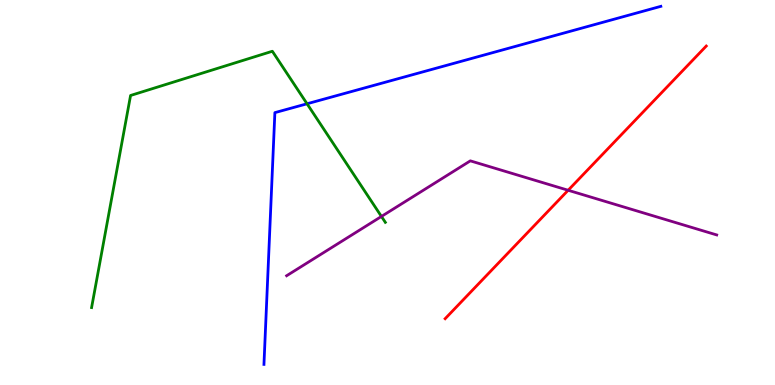[{'lines': ['blue', 'red'], 'intersections': []}, {'lines': ['green', 'red'], 'intersections': []}, {'lines': ['purple', 'red'], 'intersections': [{'x': 7.33, 'y': 5.06}]}, {'lines': ['blue', 'green'], 'intersections': [{'x': 3.96, 'y': 7.3}]}, {'lines': ['blue', 'purple'], 'intersections': []}, {'lines': ['green', 'purple'], 'intersections': [{'x': 4.92, 'y': 4.38}]}]